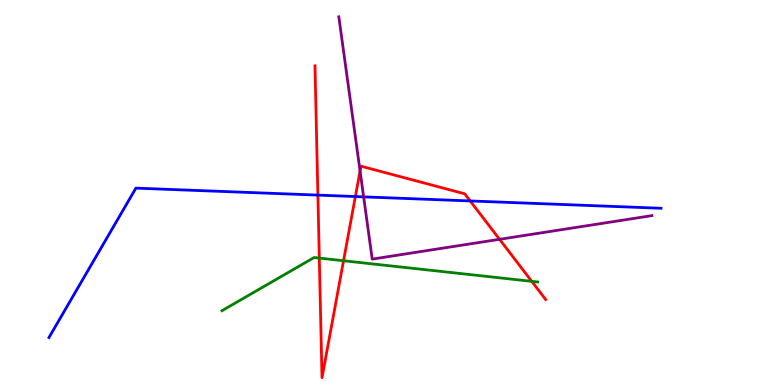[{'lines': ['blue', 'red'], 'intersections': [{'x': 4.1, 'y': 4.93}, {'x': 4.59, 'y': 4.89}, {'x': 6.07, 'y': 4.78}]}, {'lines': ['green', 'red'], 'intersections': [{'x': 4.12, 'y': 3.3}, {'x': 4.43, 'y': 3.23}, {'x': 6.86, 'y': 2.69}]}, {'lines': ['purple', 'red'], 'intersections': [{'x': 4.65, 'y': 5.56}, {'x': 6.45, 'y': 3.78}]}, {'lines': ['blue', 'green'], 'intersections': []}, {'lines': ['blue', 'purple'], 'intersections': [{'x': 4.69, 'y': 4.89}]}, {'lines': ['green', 'purple'], 'intersections': []}]